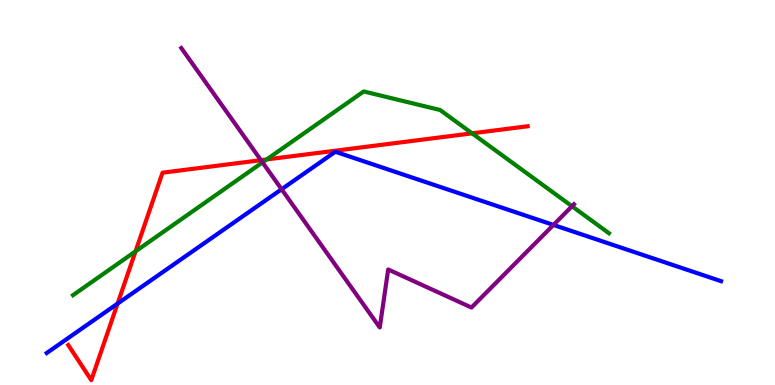[{'lines': ['blue', 'red'], 'intersections': [{'x': 1.52, 'y': 2.11}]}, {'lines': ['green', 'red'], 'intersections': [{'x': 1.75, 'y': 3.47}, {'x': 3.44, 'y': 5.86}, {'x': 6.09, 'y': 6.54}]}, {'lines': ['purple', 'red'], 'intersections': [{'x': 3.37, 'y': 5.84}]}, {'lines': ['blue', 'green'], 'intersections': []}, {'lines': ['blue', 'purple'], 'intersections': [{'x': 3.63, 'y': 5.08}, {'x': 7.14, 'y': 4.16}]}, {'lines': ['green', 'purple'], 'intersections': [{'x': 3.39, 'y': 5.78}, {'x': 7.38, 'y': 4.64}]}]